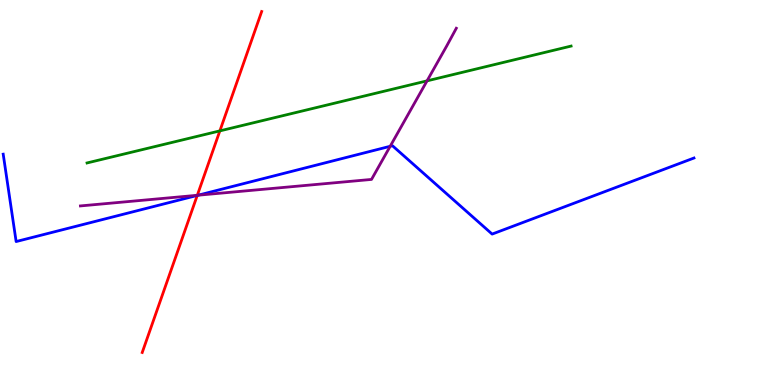[{'lines': ['blue', 'red'], 'intersections': [{'x': 2.55, 'y': 4.92}]}, {'lines': ['green', 'red'], 'intersections': [{'x': 2.84, 'y': 6.6}]}, {'lines': ['purple', 'red'], 'intersections': [{'x': 2.55, 'y': 4.93}]}, {'lines': ['blue', 'green'], 'intersections': []}, {'lines': ['blue', 'purple'], 'intersections': [{'x': 2.56, 'y': 4.93}, {'x': 5.03, 'y': 6.2}]}, {'lines': ['green', 'purple'], 'intersections': [{'x': 5.51, 'y': 7.9}]}]